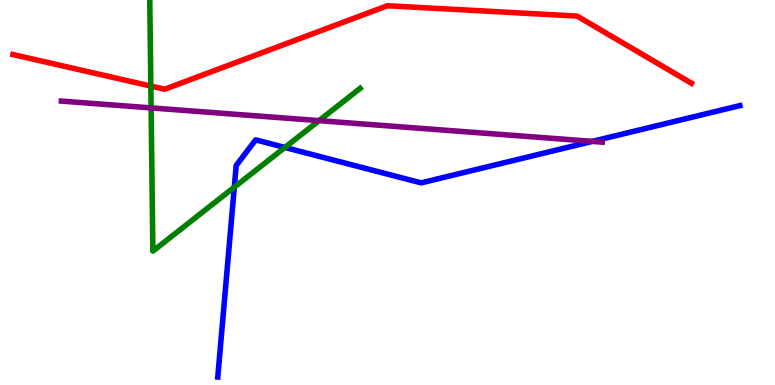[{'lines': ['blue', 'red'], 'intersections': []}, {'lines': ['green', 'red'], 'intersections': [{'x': 1.95, 'y': 7.76}]}, {'lines': ['purple', 'red'], 'intersections': []}, {'lines': ['blue', 'green'], 'intersections': [{'x': 3.02, 'y': 5.14}, {'x': 3.68, 'y': 6.17}]}, {'lines': ['blue', 'purple'], 'intersections': [{'x': 7.64, 'y': 6.33}]}, {'lines': ['green', 'purple'], 'intersections': [{'x': 1.95, 'y': 7.2}, {'x': 4.12, 'y': 6.87}]}]